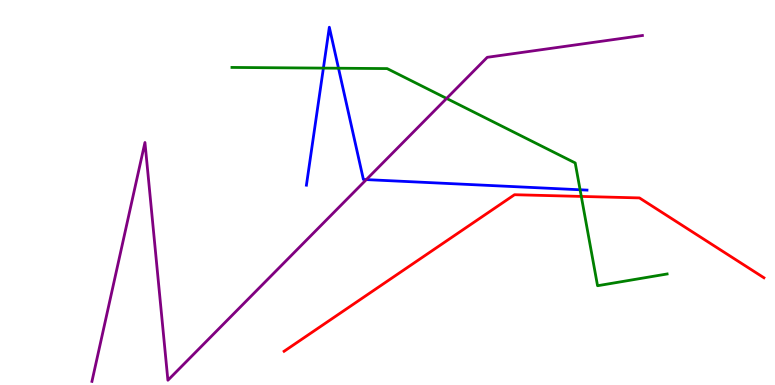[{'lines': ['blue', 'red'], 'intersections': []}, {'lines': ['green', 'red'], 'intersections': [{'x': 7.5, 'y': 4.9}]}, {'lines': ['purple', 'red'], 'intersections': []}, {'lines': ['blue', 'green'], 'intersections': [{'x': 4.17, 'y': 8.23}, {'x': 4.37, 'y': 8.23}, {'x': 7.49, 'y': 5.07}]}, {'lines': ['blue', 'purple'], 'intersections': [{'x': 4.73, 'y': 5.33}]}, {'lines': ['green', 'purple'], 'intersections': [{'x': 5.76, 'y': 7.44}]}]